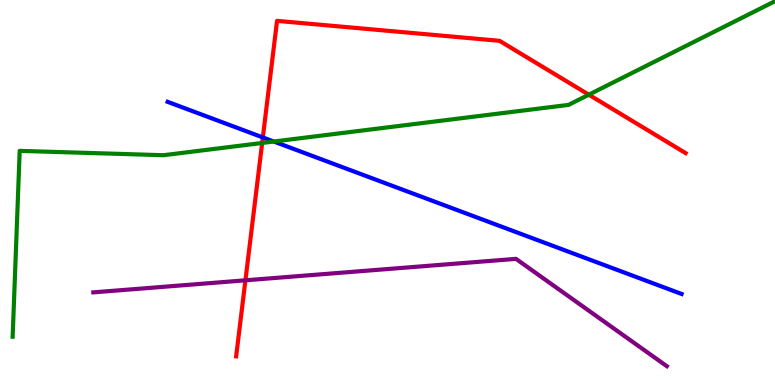[{'lines': ['blue', 'red'], 'intersections': [{'x': 3.39, 'y': 6.43}]}, {'lines': ['green', 'red'], 'intersections': [{'x': 3.38, 'y': 6.29}, {'x': 7.6, 'y': 7.54}]}, {'lines': ['purple', 'red'], 'intersections': [{'x': 3.17, 'y': 2.72}]}, {'lines': ['blue', 'green'], 'intersections': [{'x': 3.53, 'y': 6.32}]}, {'lines': ['blue', 'purple'], 'intersections': []}, {'lines': ['green', 'purple'], 'intersections': []}]